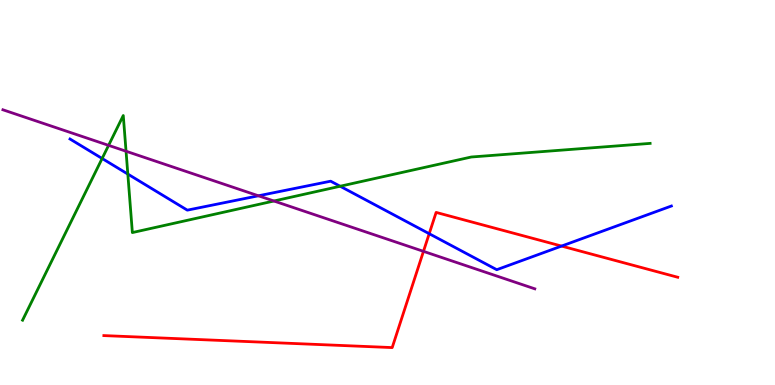[{'lines': ['blue', 'red'], 'intersections': [{'x': 5.54, 'y': 3.93}, {'x': 7.25, 'y': 3.61}]}, {'lines': ['green', 'red'], 'intersections': []}, {'lines': ['purple', 'red'], 'intersections': [{'x': 5.46, 'y': 3.47}]}, {'lines': ['blue', 'green'], 'intersections': [{'x': 1.32, 'y': 5.88}, {'x': 1.65, 'y': 5.48}, {'x': 4.39, 'y': 5.16}]}, {'lines': ['blue', 'purple'], 'intersections': [{'x': 3.33, 'y': 4.91}]}, {'lines': ['green', 'purple'], 'intersections': [{'x': 1.4, 'y': 6.22}, {'x': 1.63, 'y': 6.07}, {'x': 3.53, 'y': 4.78}]}]